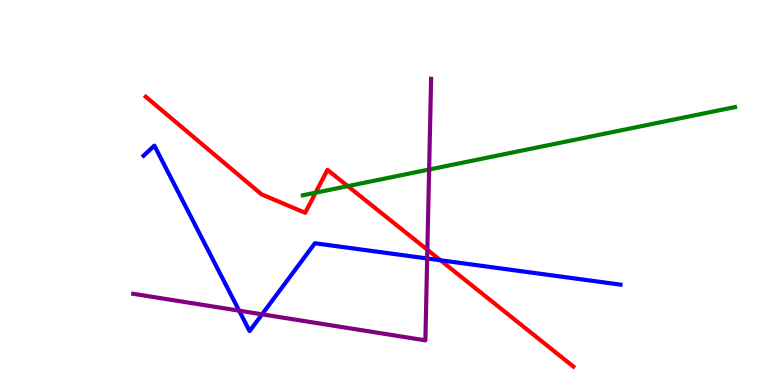[{'lines': ['blue', 'red'], 'intersections': [{'x': 5.68, 'y': 3.24}]}, {'lines': ['green', 'red'], 'intersections': [{'x': 4.07, 'y': 5.0}, {'x': 4.49, 'y': 5.17}]}, {'lines': ['purple', 'red'], 'intersections': [{'x': 5.51, 'y': 3.51}]}, {'lines': ['blue', 'green'], 'intersections': []}, {'lines': ['blue', 'purple'], 'intersections': [{'x': 3.09, 'y': 1.93}, {'x': 3.38, 'y': 1.84}, {'x': 5.51, 'y': 3.29}]}, {'lines': ['green', 'purple'], 'intersections': [{'x': 5.54, 'y': 5.6}]}]